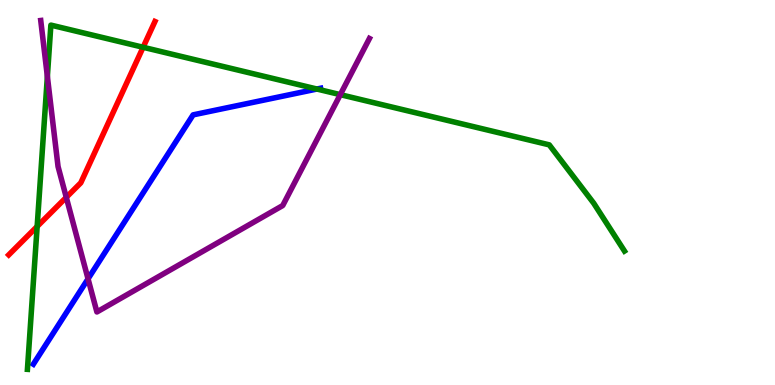[{'lines': ['blue', 'red'], 'intersections': []}, {'lines': ['green', 'red'], 'intersections': [{'x': 0.479, 'y': 4.12}, {'x': 1.85, 'y': 8.77}]}, {'lines': ['purple', 'red'], 'intersections': [{'x': 0.855, 'y': 4.87}]}, {'lines': ['blue', 'green'], 'intersections': [{'x': 4.09, 'y': 7.69}]}, {'lines': ['blue', 'purple'], 'intersections': [{'x': 1.14, 'y': 2.76}]}, {'lines': ['green', 'purple'], 'intersections': [{'x': 0.611, 'y': 8.01}, {'x': 4.39, 'y': 7.54}]}]